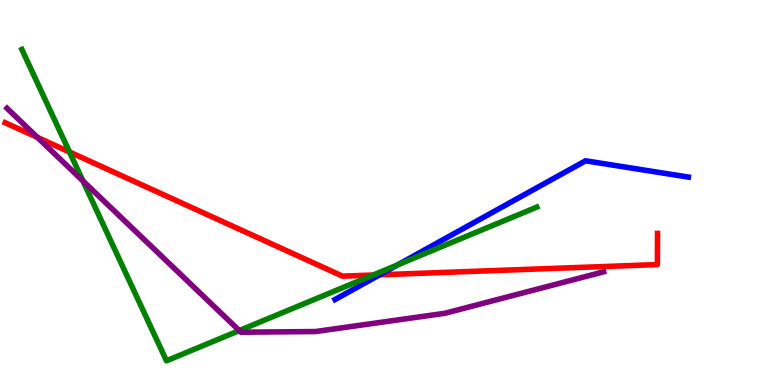[{'lines': ['blue', 'red'], 'intersections': [{'x': 4.9, 'y': 2.86}]}, {'lines': ['green', 'red'], 'intersections': [{'x': 0.897, 'y': 6.05}, {'x': 4.82, 'y': 2.86}]}, {'lines': ['purple', 'red'], 'intersections': [{'x': 0.483, 'y': 6.43}]}, {'lines': ['blue', 'green'], 'intersections': [{'x': 5.13, 'y': 3.12}]}, {'lines': ['blue', 'purple'], 'intersections': []}, {'lines': ['green', 'purple'], 'intersections': [{'x': 1.07, 'y': 5.3}, {'x': 3.09, 'y': 1.41}]}]